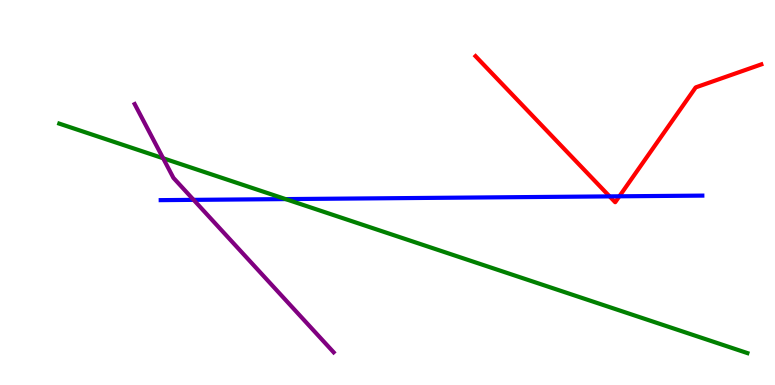[{'lines': ['blue', 'red'], 'intersections': [{'x': 7.87, 'y': 4.9}, {'x': 7.99, 'y': 4.9}]}, {'lines': ['green', 'red'], 'intersections': []}, {'lines': ['purple', 'red'], 'intersections': []}, {'lines': ['blue', 'green'], 'intersections': [{'x': 3.69, 'y': 4.83}]}, {'lines': ['blue', 'purple'], 'intersections': [{'x': 2.5, 'y': 4.81}]}, {'lines': ['green', 'purple'], 'intersections': [{'x': 2.1, 'y': 5.89}]}]